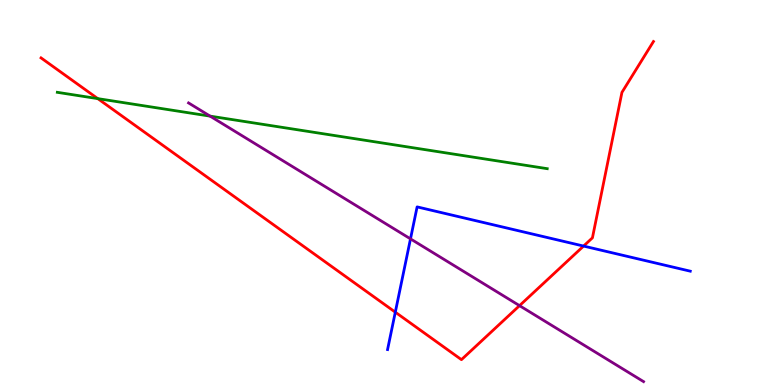[{'lines': ['blue', 'red'], 'intersections': [{'x': 5.1, 'y': 1.89}, {'x': 7.53, 'y': 3.61}]}, {'lines': ['green', 'red'], 'intersections': [{'x': 1.26, 'y': 7.44}]}, {'lines': ['purple', 'red'], 'intersections': [{'x': 6.7, 'y': 2.06}]}, {'lines': ['blue', 'green'], 'intersections': []}, {'lines': ['blue', 'purple'], 'intersections': [{'x': 5.3, 'y': 3.8}]}, {'lines': ['green', 'purple'], 'intersections': [{'x': 2.71, 'y': 6.98}]}]